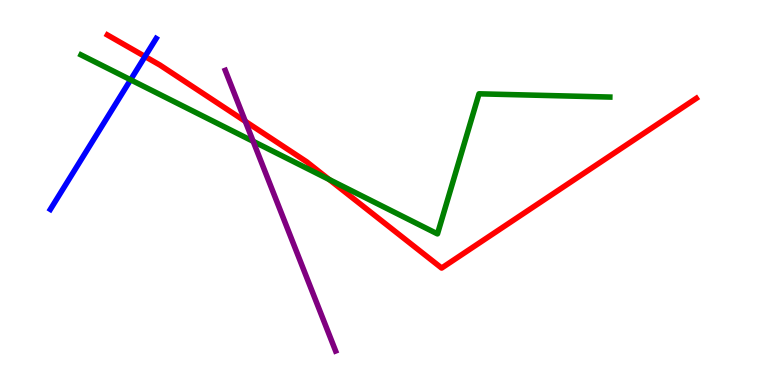[{'lines': ['blue', 'red'], 'intersections': [{'x': 1.87, 'y': 8.53}]}, {'lines': ['green', 'red'], 'intersections': [{'x': 4.25, 'y': 5.34}]}, {'lines': ['purple', 'red'], 'intersections': [{'x': 3.17, 'y': 6.85}]}, {'lines': ['blue', 'green'], 'intersections': [{'x': 1.69, 'y': 7.93}]}, {'lines': ['blue', 'purple'], 'intersections': []}, {'lines': ['green', 'purple'], 'intersections': [{'x': 3.27, 'y': 6.33}]}]